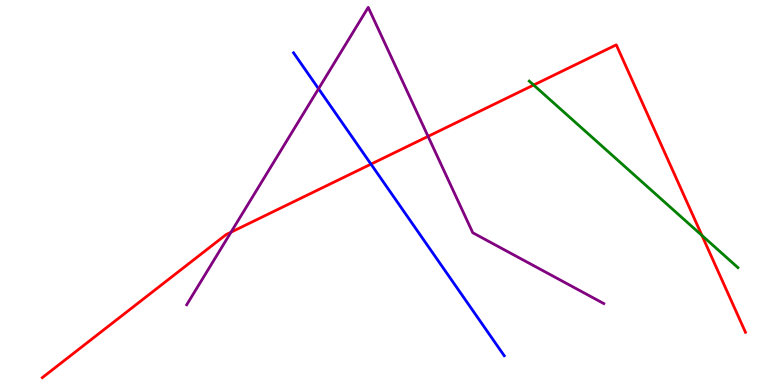[{'lines': ['blue', 'red'], 'intersections': [{'x': 4.79, 'y': 5.74}]}, {'lines': ['green', 'red'], 'intersections': [{'x': 6.89, 'y': 7.79}, {'x': 9.06, 'y': 3.88}]}, {'lines': ['purple', 'red'], 'intersections': [{'x': 2.98, 'y': 3.97}, {'x': 5.52, 'y': 6.46}]}, {'lines': ['blue', 'green'], 'intersections': []}, {'lines': ['blue', 'purple'], 'intersections': [{'x': 4.11, 'y': 7.69}]}, {'lines': ['green', 'purple'], 'intersections': []}]